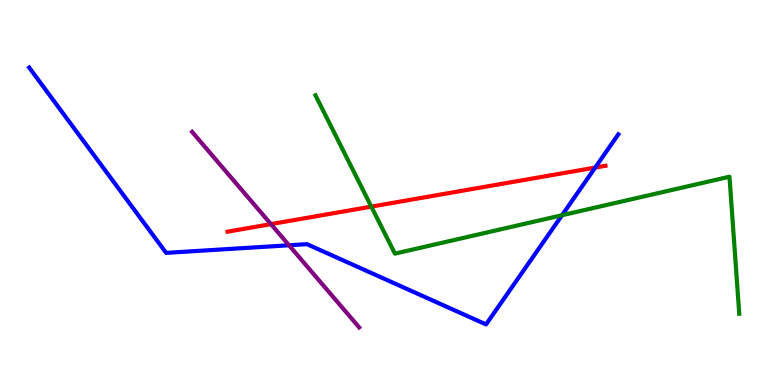[{'lines': ['blue', 'red'], 'intersections': [{'x': 7.68, 'y': 5.65}]}, {'lines': ['green', 'red'], 'intersections': [{'x': 4.79, 'y': 4.63}]}, {'lines': ['purple', 'red'], 'intersections': [{'x': 3.5, 'y': 4.18}]}, {'lines': ['blue', 'green'], 'intersections': [{'x': 7.25, 'y': 4.41}]}, {'lines': ['blue', 'purple'], 'intersections': [{'x': 3.73, 'y': 3.63}]}, {'lines': ['green', 'purple'], 'intersections': []}]